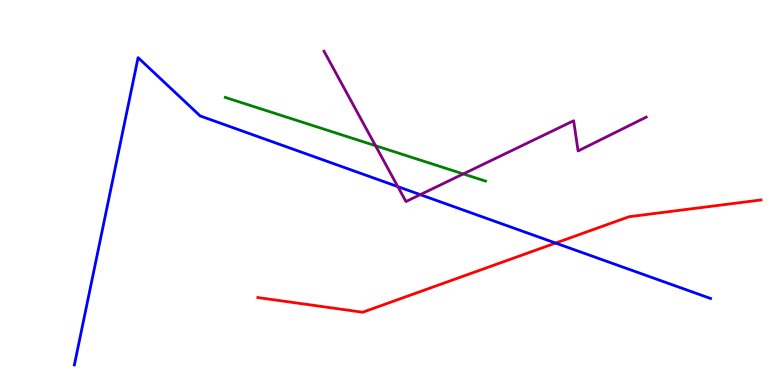[{'lines': ['blue', 'red'], 'intersections': [{'x': 7.17, 'y': 3.69}]}, {'lines': ['green', 'red'], 'intersections': []}, {'lines': ['purple', 'red'], 'intersections': []}, {'lines': ['blue', 'green'], 'intersections': []}, {'lines': ['blue', 'purple'], 'intersections': [{'x': 5.13, 'y': 5.15}, {'x': 5.42, 'y': 4.94}]}, {'lines': ['green', 'purple'], 'intersections': [{'x': 4.85, 'y': 6.22}, {'x': 5.98, 'y': 5.48}]}]